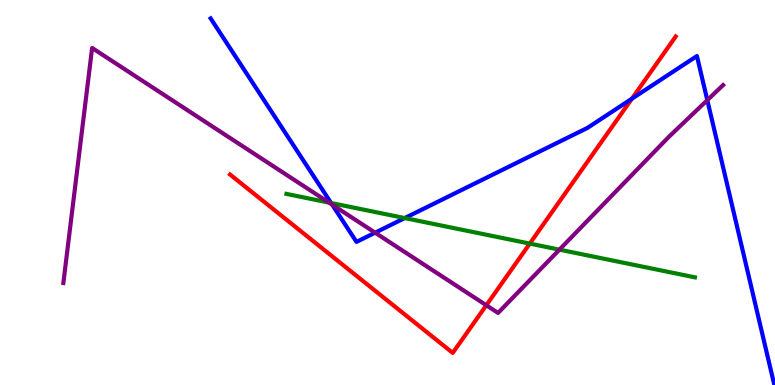[{'lines': ['blue', 'red'], 'intersections': [{'x': 8.15, 'y': 7.44}]}, {'lines': ['green', 'red'], 'intersections': [{'x': 6.84, 'y': 3.67}]}, {'lines': ['purple', 'red'], 'intersections': [{'x': 6.28, 'y': 2.07}]}, {'lines': ['blue', 'green'], 'intersections': [{'x': 4.27, 'y': 4.73}, {'x': 5.22, 'y': 4.34}]}, {'lines': ['blue', 'purple'], 'intersections': [{'x': 4.29, 'y': 4.68}, {'x': 4.84, 'y': 3.96}, {'x': 9.13, 'y': 7.4}]}, {'lines': ['green', 'purple'], 'intersections': [{'x': 4.25, 'y': 4.74}, {'x': 7.22, 'y': 3.52}]}]